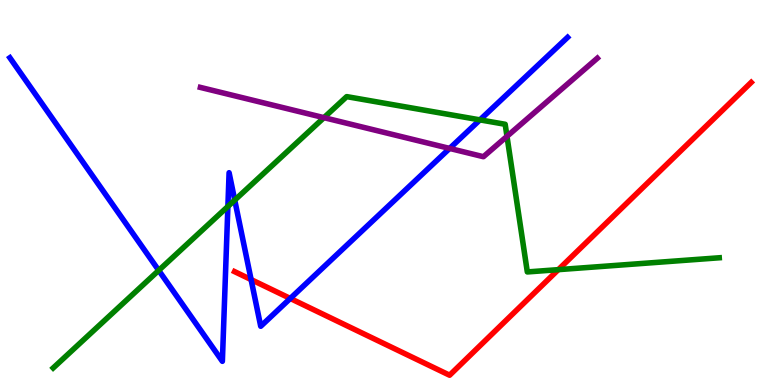[{'lines': ['blue', 'red'], 'intersections': [{'x': 3.24, 'y': 2.74}, {'x': 3.75, 'y': 2.25}]}, {'lines': ['green', 'red'], 'intersections': [{'x': 7.2, 'y': 3.0}]}, {'lines': ['purple', 'red'], 'intersections': []}, {'lines': ['blue', 'green'], 'intersections': [{'x': 2.05, 'y': 2.98}, {'x': 2.94, 'y': 4.64}, {'x': 3.03, 'y': 4.8}, {'x': 6.19, 'y': 6.89}]}, {'lines': ['blue', 'purple'], 'intersections': [{'x': 5.8, 'y': 6.14}]}, {'lines': ['green', 'purple'], 'intersections': [{'x': 4.18, 'y': 6.94}, {'x': 6.54, 'y': 6.46}]}]